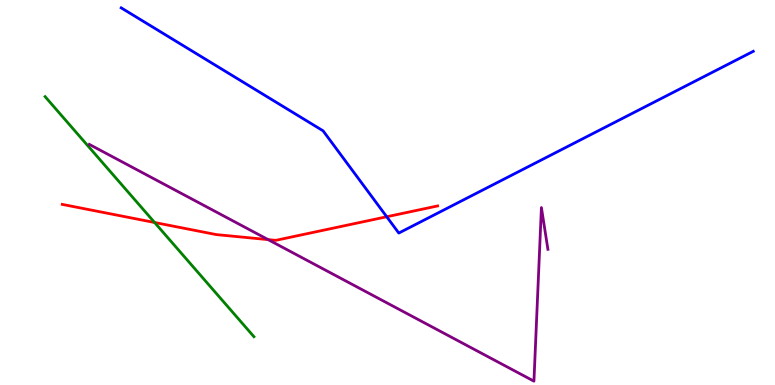[{'lines': ['blue', 'red'], 'intersections': [{'x': 4.99, 'y': 4.37}]}, {'lines': ['green', 'red'], 'intersections': [{'x': 1.99, 'y': 4.22}]}, {'lines': ['purple', 'red'], 'intersections': [{'x': 3.46, 'y': 3.78}]}, {'lines': ['blue', 'green'], 'intersections': []}, {'lines': ['blue', 'purple'], 'intersections': []}, {'lines': ['green', 'purple'], 'intersections': []}]